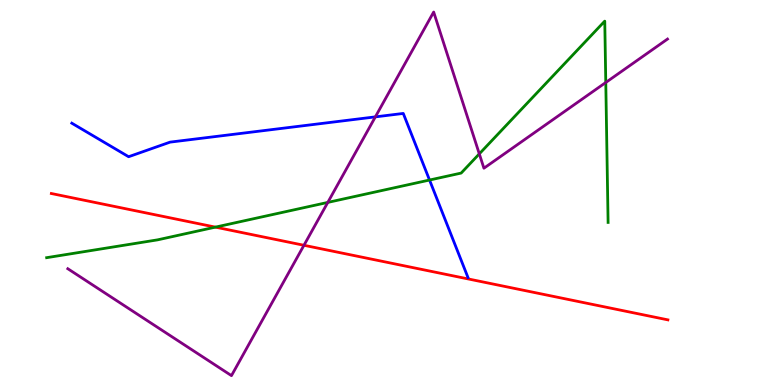[{'lines': ['blue', 'red'], 'intersections': []}, {'lines': ['green', 'red'], 'intersections': [{'x': 2.78, 'y': 4.1}]}, {'lines': ['purple', 'red'], 'intersections': [{'x': 3.92, 'y': 3.63}]}, {'lines': ['blue', 'green'], 'intersections': [{'x': 5.54, 'y': 5.32}]}, {'lines': ['blue', 'purple'], 'intersections': [{'x': 4.84, 'y': 6.96}]}, {'lines': ['green', 'purple'], 'intersections': [{'x': 4.23, 'y': 4.74}, {'x': 6.18, 'y': 6.0}, {'x': 7.82, 'y': 7.86}]}]